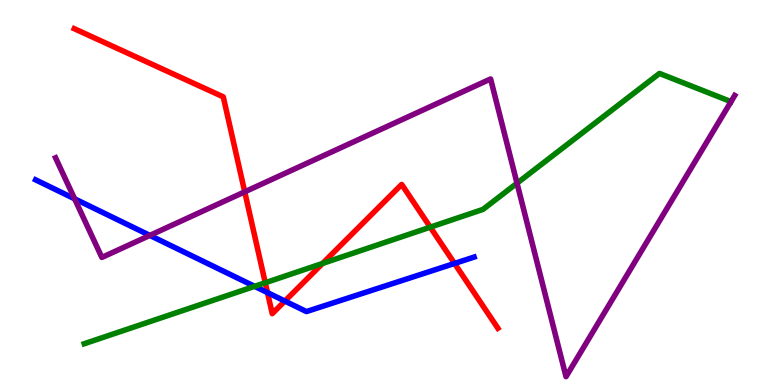[{'lines': ['blue', 'red'], 'intersections': [{'x': 3.45, 'y': 2.4}, {'x': 3.68, 'y': 2.18}, {'x': 5.86, 'y': 3.16}]}, {'lines': ['green', 'red'], 'intersections': [{'x': 3.42, 'y': 2.66}, {'x': 4.16, 'y': 3.16}, {'x': 5.55, 'y': 4.1}]}, {'lines': ['purple', 'red'], 'intersections': [{'x': 3.16, 'y': 5.02}]}, {'lines': ['blue', 'green'], 'intersections': [{'x': 3.29, 'y': 2.56}]}, {'lines': ['blue', 'purple'], 'intersections': [{'x': 0.963, 'y': 4.84}, {'x': 1.93, 'y': 3.89}]}, {'lines': ['green', 'purple'], 'intersections': [{'x': 6.67, 'y': 5.24}]}]